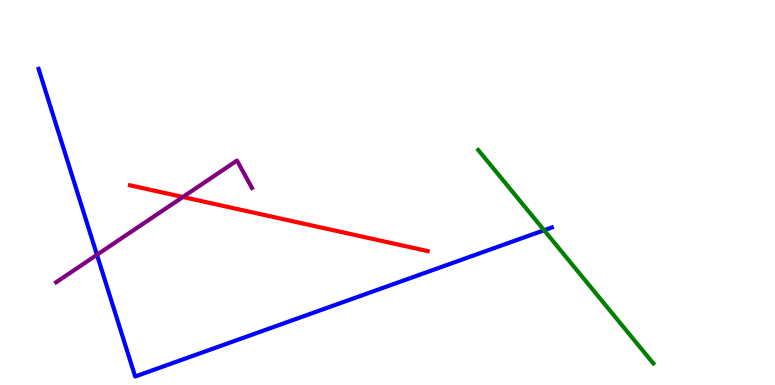[{'lines': ['blue', 'red'], 'intersections': []}, {'lines': ['green', 'red'], 'intersections': []}, {'lines': ['purple', 'red'], 'intersections': [{'x': 2.36, 'y': 4.88}]}, {'lines': ['blue', 'green'], 'intersections': [{'x': 7.02, 'y': 4.02}]}, {'lines': ['blue', 'purple'], 'intersections': [{'x': 1.25, 'y': 3.38}]}, {'lines': ['green', 'purple'], 'intersections': []}]